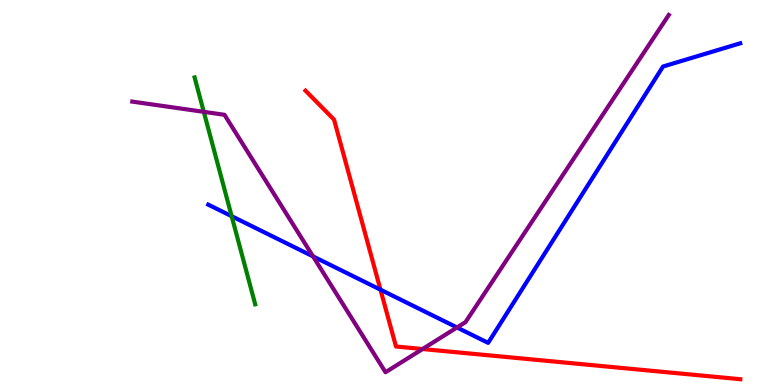[{'lines': ['blue', 'red'], 'intersections': [{'x': 4.91, 'y': 2.48}]}, {'lines': ['green', 'red'], 'intersections': []}, {'lines': ['purple', 'red'], 'intersections': [{'x': 5.45, 'y': 0.934}]}, {'lines': ['blue', 'green'], 'intersections': [{'x': 2.99, 'y': 4.38}]}, {'lines': ['blue', 'purple'], 'intersections': [{'x': 4.04, 'y': 3.34}, {'x': 5.9, 'y': 1.49}]}, {'lines': ['green', 'purple'], 'intersections': [{'x': 2.63, 'y': 7.1}]}]